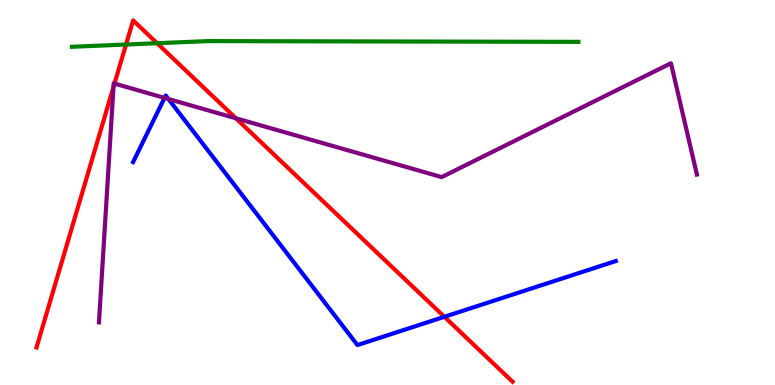[{'lines': ['blue', 'red'], 'intersections': [{'x': 5.73, 'y': 1.77}]}, {'lines': ['green', 'red'], 'intersections': [{'x': 1.63, 'y': 8.84}, {'x': 2.03, 'y': 8.88}]}, {'lines': ['purple', 'red'], 'intersections': [{'x': 1.46, 'y': 7.74}, {'x': 1.48, 'y': 7.83}, {'x': 3.04, 'y': 6.93}]}, {'lines': ['blue', 'green'], 'intersections': []}, {'lines': ['blue', 'purple'], 'intersections': [{'x': 2.12, 'y': 7.46}, {'x': 2.17, 'y': 7.43}]}, {'lines': ['green', 'purple'], 'intersections': []}]